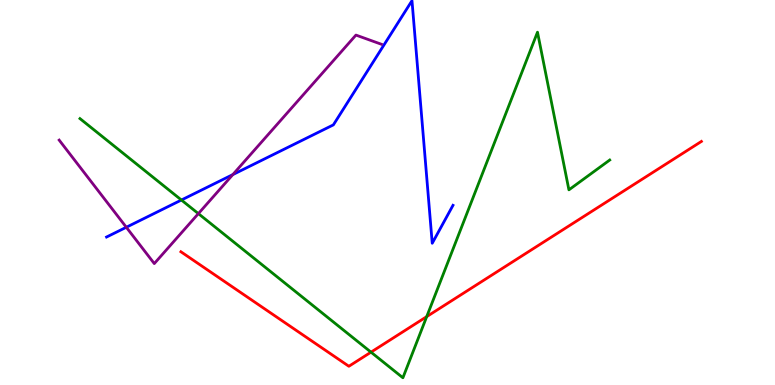[{'lines': ['blue', 'red'], 'intersections': []}, {'lines': ['green', 'red'], 'intersections': [{'x': 4.79, 'y': 0.853}, {'x': 5.51, 'y': 1.78}]}, {'lines': ['purple', 'red'], 'intersections': []}, {'lines': ['blue', 'green'], 'intersections': [{'x': 2.34, 'y': 4.8}]}, {'lines': ['blue', 'purple'], 'intersections': [{'x': 1.63, 'y': 4.1}, {'x': 3.0, 'y': 5.47}]}, {'lines': ['green', 'purple'], 'intersections': [{'x': 2.56, 'y': 4.45}]}]